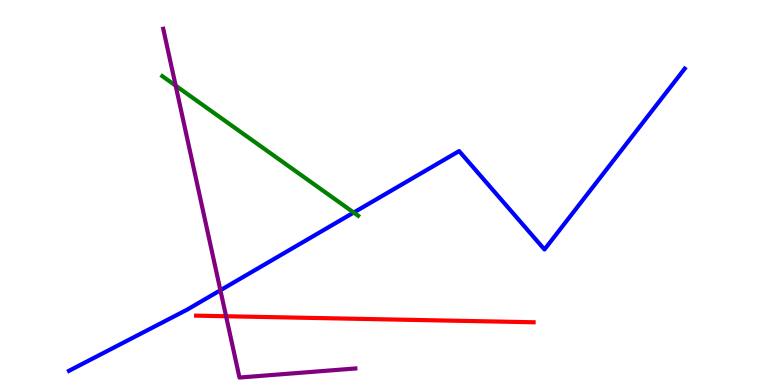[{'lines': ['blue', 'red'], 'intersections': []}, {'lines': ['green', 'red'], 'intersections': []}, {'lines': ['purple', 'red'], 'intersections': [{'x': 2.92, 'y': 1.79}]}, {'lines': ['blue', 'green'], 'intersections': [{'x': 4.56, 'y': 4.48}]}, {'lines': ['blue', 'purple'], 'intersections': [{'x': 2.84, 'y': 2.46}]}, {'lines': ['green', 'purple'], 'intersections': [{'x': 2.27, 'y': 7.77}]}]